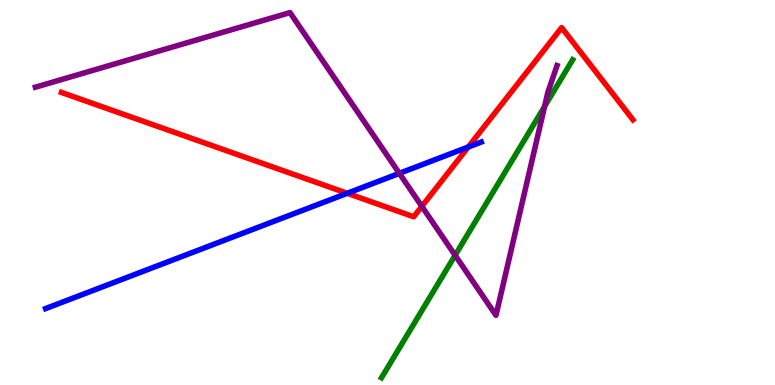[{'lines': ['blue', 'red'], 'intersections': [{'x': 4.48, 'y': 4.98}, {'x': 6.04, 'y': 6.18}]}, {'lines': ['green', 'red'], 'intersections': []}, {'lines': ['purple', 'red'], 'intersections': [{'x': 5.44, 'y': 4.64}]}, {'lines': ['blue', 'green'], 'intersections': []}, {'lines': ['blue', 'purple'], 'intersections': [{'x': 5.15, 'y': 5.5}]}, {'lines': ['green', 'purple'], 'intersections': [{'x': 5.87, 'y': 3.37}, {'x': 7.03, 'y': 7.24}]}]